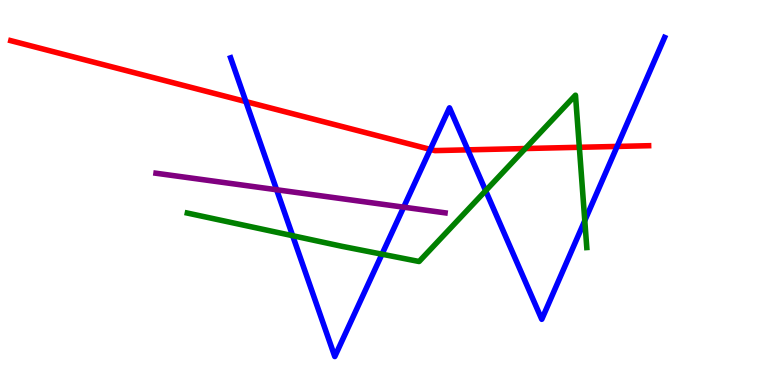[{'lines': ['blue', 'red'], 'intersections': [{'x': 3.17, 'y': 7.36}, {'x': 5.55, 'y': 6.12}, {'x': 6.04, 'y': 6.11}, {'x': 7.96, 'y': 6.2}]}, {'lines': ['green', 'red'], 'intersections': [{'x': 6.78, 'y': 6.14}, {'x': 7.48, 'y': 6.17}]}, {'lines': ['purple', 'red'], 'intersections': []}, {'lines': ['blue', 'green'], 'intersections': [{'x': 3.78, 'y': 3.88}, {'x': 4.93, 'y': 3.4}, {'x': 6.27, 'y': 5.05}, {'x': 7.55, 'y': 4.27}]}, {'lines': ['blue', 'purple'], 'intersections': [{'x': 3.57, 'y': 5.07}, {'x': 5.21, 'y': 4.62}]}, {'lines': ['green', 'purple'], 'intersections': []}]